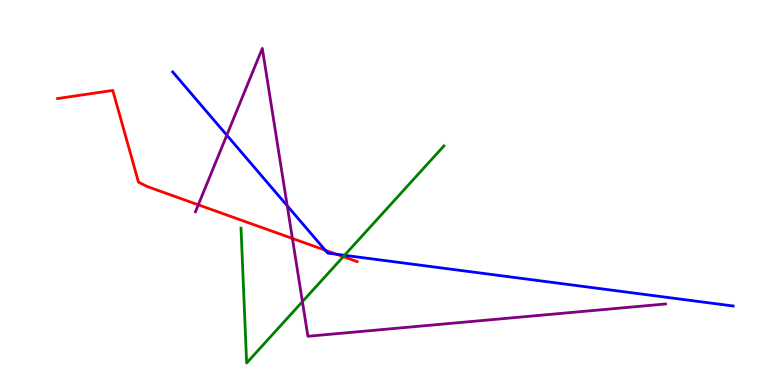[{'lines': ['blue', 'red'], 'intersections': [{'x': 4.2, 'y': 3.5}, {'x': 4.34, 'y': 3.4}]}, {'lines': ['green', 'red'], 'intersections': [{'x': 4.43, 'y': 3.33}]}, {'lines': ['purple', 'red'], 'intersections': [{'x': 2.56, 'y': 4.68}, {'x': 3.77, 'y': 3.81}]}, {'lines': ['blue', 'green'], 'intersections': [{'x': 4.45, 'y': 3.37}]}, {'lines': ['blue', 'purple'], 'intersections': [{'x': 2.93, 'y': 6.49}, {'x': 3.71, 'y': 4.66}]}, {'lines': ['green', 'purple'], 'intersections': [{'x': 3.9, 'y': 2.17}]}]